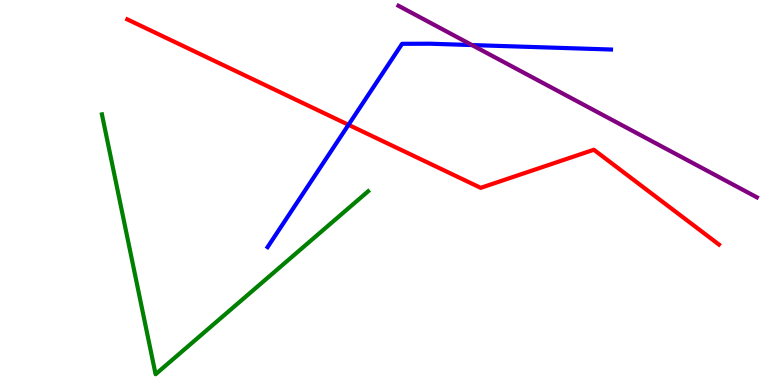[{'lines': ['blue', 'red'], 'intersections': [{'x': 4.5, 'y': 6.76}]}, {'lines': ['green', 'red'], 'intersections': []}, {'lines': ['purple', 'red'], 'intersections': []}, {'lines': ['blue', 'green'], 'intersections': []}, {'lines': ['blue', 'purple'], 'intersections': [{'x': 6.09, 'y': 8.83}]}, {'lines': ['green', 'purple'], 'intersections': []}]